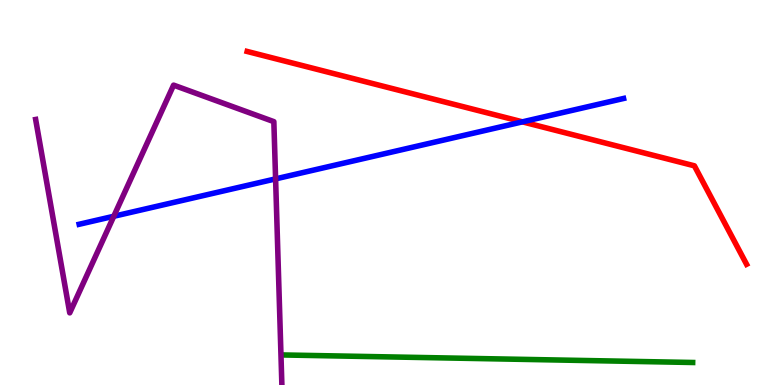[{'lines': ['blue', 'red'], 'intersections': [{'x': 6.74, 'y': 6.84}]}, {'lines': ['green', 'red'], 'intersections': []}, {'lines': ['purple', 'red'], 'intersections': []}, {'lines': ['blue', 'green'], 'intersections': []}, {'lines': ['blue', 'purple'], 'intersections': [{'x': 1.47, 'y': 4.38}, {'x': 3.56, 'y': 5.35}]}, {'lines': ['green', 'purple'], 'intersections': []}]